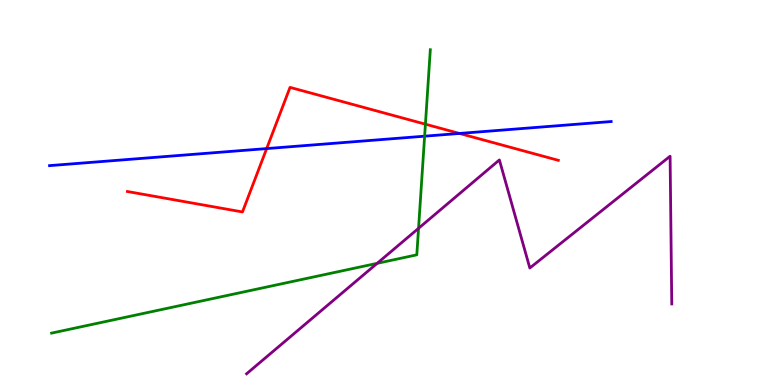[{'lines': ['blue', 'red'], 'intersections': [{'x': 3.44, 'y': 6.14}, {'x': 5.93, 'y': 6.53}]}, {'lines': ['green', 'red'], 'intersections': [{'x': 5.49, 'y': 6.77}]}, {'lines': ['purple', 'red'], 'intersections': []}, {'lines': ['blue', 'green'], 'intersections': [{'x': 5.48, 'y': 6.46}]}, {'lines': ['blue', 'purple'], 'intersections': []}, {'lines': ['green', 'purple'], 'intersections': [{'x': 4.87, 'y': 3.16}, {'x': 5.4, 'y': 4.07}]}]